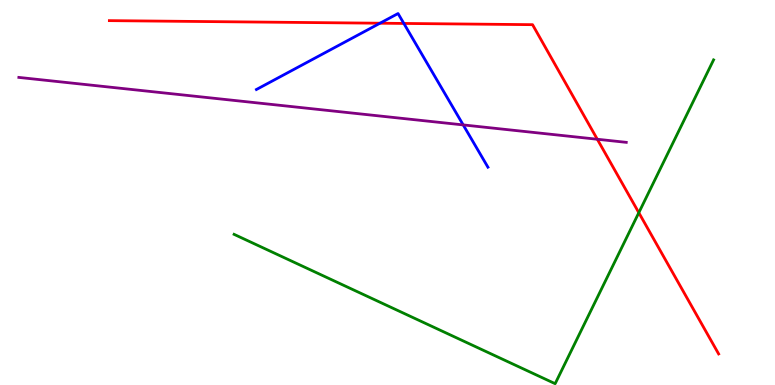[{'lines': ['blue', 'red'], 'intersections': [{'x': 4.9, 'y': 9.4}, {'x': 5.21, 'y': 9.39}]}, {'lines': ['green', 'red'], 'intersections': [{'x': 8.24, 'y': 4.48}]}, {'lines': ['purple', 'red'], 'intersections': [{'x': 7.71, 'y': 6.38}]}, {'lines': ['blue', 'green'], 'intersections': []}, {'lines': ['blue', 'purple'], 'intersections': [{'x': 5.98, 'y': 6.76}]}, {'lines': ['green', 'purple'], 'intersections': []}]